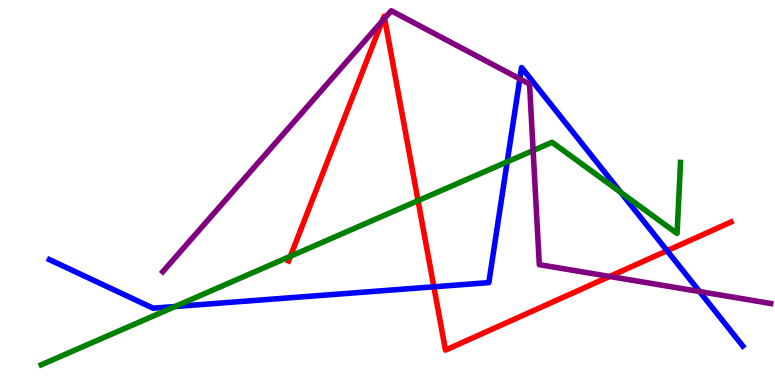[{'lines': ['blue', 'red'], 'intersections': [{'x': 5.6, 'y': 2.55}, {'x': 8.61, 'y': 3.49}]}, {'lines': ['green', 'red'], 'intersections': [{'x': 3.75, 'y': 3.34}, {'x': 5.39, 'y': 4.79}]}, {'lines': ['purple', 'red'], 'intersections': [{'x': 4.93, 'y': 9.45}, {'x': 4.96, 'y': 9.52}, {'x': 7.87, 'y': 2.82}]}, {'lines': ['blue', 'green'], 'intersections': [{'x': 2.26, 'y': 2.04}, {'x': 6.54, 'y': 5.8}, {'x': 8.01, 'y': 5.0}]}, {'lines': ['blue', 'purple'], 'intersections': [{'x': 6.71, 'y': 7.95}, {'x': 9.03, 'y': 2.43}]}, {'lines': ['green', 'purple'], 'intersections': [{'x': 6.88, 'y': 6.09}]}]